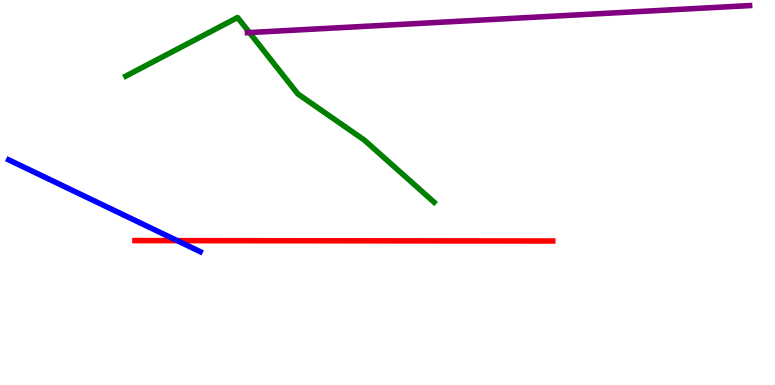[{'lines': ['blue', 'red'], 'intersections': [{'x': 2.29, 'y': 3.75}]}, {'lines': ['green', 'red'], 'intersections': []}, {'lines': ['purple', 'red'], 'intersections': []}, {'lines': ['blue', 'green'], 'intersections': []}, {'lines': ['blue', 'purple'], 'intersections': []}, {'lines': ['green', 'purple'], 'intersections': [{'x': 3.22, 'y': 9.15}]}]